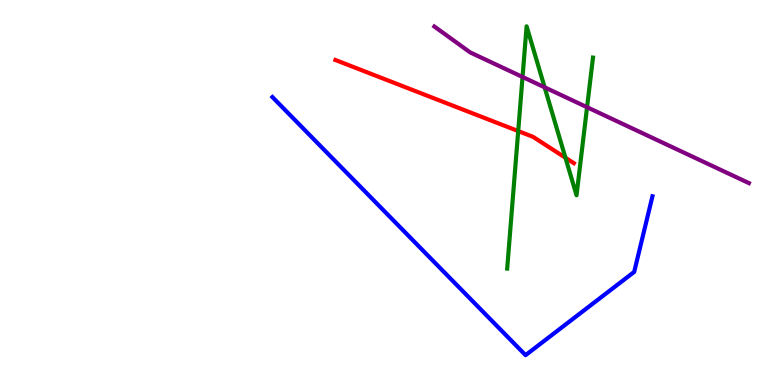[{'lines': ['blue', 'red'], 'intersections': []}, {'lines': ['green', 'red'], 'intersections': [{'x': 6.69, 'y': 6.6}, {'x': 7.3, 'y': 5.9}]}, {'lines': ['purple', 'red'], 'intersections': []}, {'lines': ['blue', 'green'], 'intersections': []}, {'lines': ['blue', 'purple'], 'intersections': []}, {'lines': ['green', 'purple'], 'intersections': [{'x': 6.74, 'y': 8.0}, {'x': 7.03, 'y': 7.73}, {'x': 7.57, 'y': 7.22}]}]